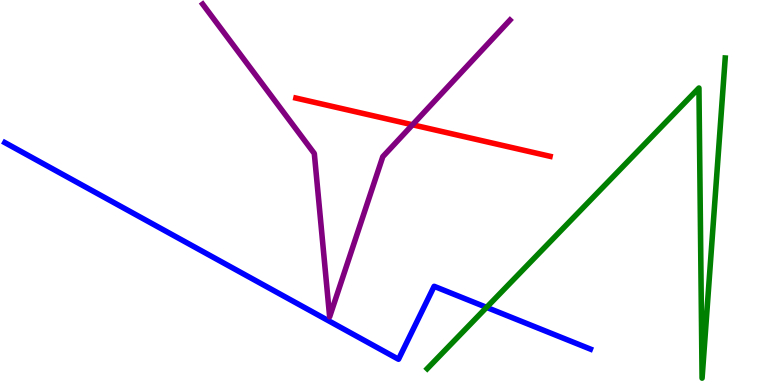[{'lines': ['blue', 'red'], 'intersections': []}, {'lines': ['green', 'red'], 'intersections': []}, {'lines': ['purple', 'red'], 'intersections': [{'x': 5.32, 'y': 6.76}]}, {'lines': ['blue', 'green'], 'intersections': [{'x': 6.28, 'y': 2.02}]}, {'lines': ['blue', 'purple'], 'intersections': []}, {'lines': ['green', 'purple'], 'intersections': []}]